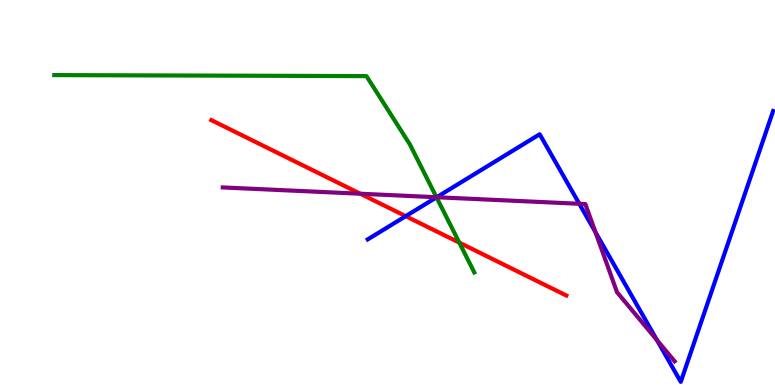[{'lines': ['blue', 'red'], 'intersections': [{'x': 5.24, 'y': 4.39}]}, {'lines': ['green', 'red'], 'intersections': [{'x': 5.93, 'y': 3.7}]}, {'lines': ['purple', 'red'], 'intersections': [{'x': 4.65, 'y': 4.97}]}, {'lines': ['blue', 'green'], 'intersections': [{'x': 5.63, 'y': 4.87}]}, {'lines': ['blue', 'purple'], 'intersections': [{'x': 5.63, 'y': 4.88}, {'x': 7.47, 'y': 4.71}, {'x': 7.68, 'y': 3.97}, {'x': 8.48, 'y': 1.17}]}, {'lines': ['green', 'purple'], 'intersections': [{'x': 5.63, 'y': 4.88}]}]